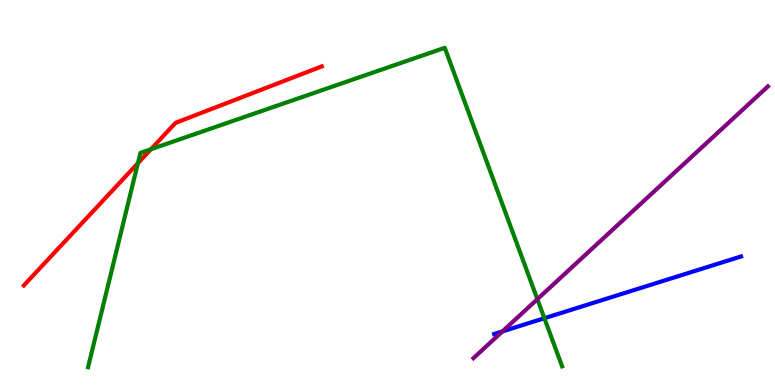[{'lines': ['blue', 'red'], 'intersections': []}, {'lines': ['green', 'red'], 'intersections': [{'x': 1.78, 'y': 5.76}, {'x': 1.95, 'y': 6.12}]}, {'lines': ['purple', 'red'], 'intersections': []}, {'lines': ['blue', 'green'], 'intersections': [{'x': 7.02, 'y': 1.73}]}, {'lines': ['blue', 'purple'], 'intersections': [{'x': 6.48, 'y': 1.39}]}, {'lines': ['green', 'purple'], 'intersections': [{'x': 6.93, 'y': 2.23}]}]